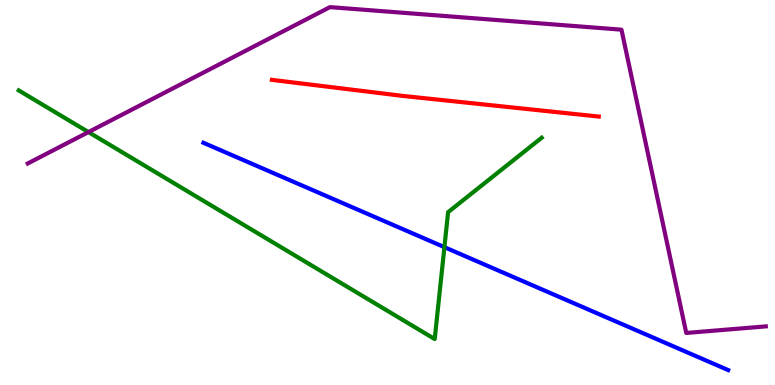[{'lines': ['blue', 'red'], 'intersections': []}, {'lines': ['green', 'red'], 'intersections': []}, {'lines': ['purple', 'red'], 'intersections': []}, {'lines': ['blue', 'green'], 'intersections': [{'x': 5.73, 'y': 3.58}]}, {'lines': ['blue', 'purple'], 'intersections': []}, {'lines': ['green', 'purple'], 'intersections': [{'x': 1.14, 'y': 6.57}]}]